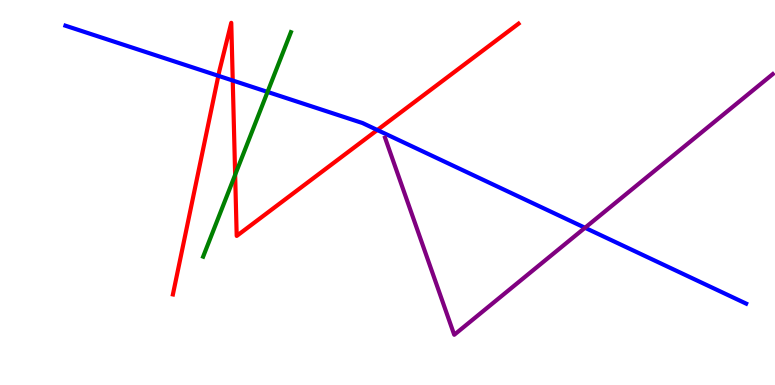[{'lines': ['blue', 'red'], 'intersections': [{'x': 2.82, 'y': 8.03}, {'x': 3.0, 'y': 7.91}, {'x': 4.87, 'y': 6.62}]}, {'lines': ['green', 'red'], 'intersections': [{'x': 3.03, 'y': 5.46}]}, {'lines': ['purple', 'red'], 'intersections': []}, {'lines': ['blue', 'green'], 'intersections': [{'x': 3.45, 'y': 7.61}]}, {'lines': ['blue', 'purple'], 'intersections': [{'x': 7.55, 'y': 4.08}]}, {'lines': ['green', 'purple'], 'intersections': []}]